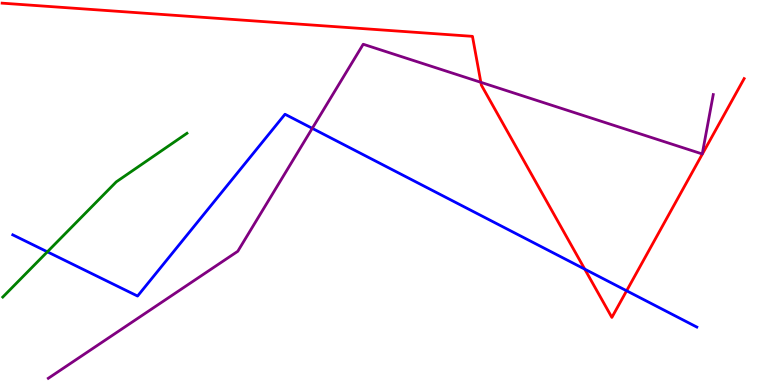[{'lines': ['blue', 'red'], 'intersections': [{'x': 7.55, 'y': 3.01}, {'x': 8.09, 'y': 2.45}]}, {'lines': ['green', 'red'], 'intersections': []}, {'lines': ['purple', 'red'], 'intersections': [{'x': 6.2, 'y': 7.86}]}, {'lines': ['blue', 'green'], 'intersections': [{'x': 0.611, 'y': 3.46}]}, {'lines': ['blue', 'purple'], 'intersections': [{'x': 4.03, 'y': 6.67}]}, {'lines': ['green', 'purple'], 'intersections': []}]